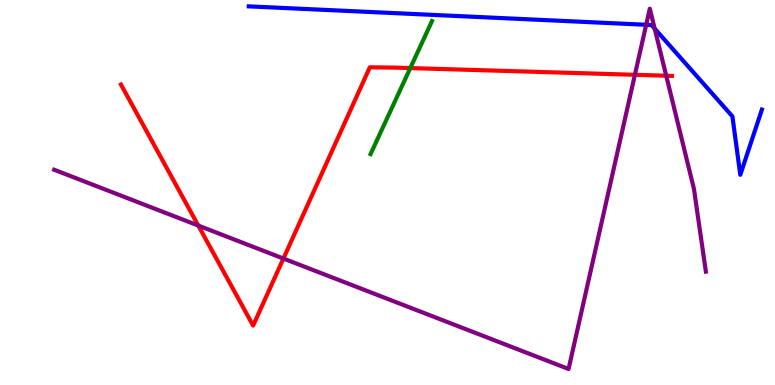[{'lines': ['blue', 'red'], 'intersections': []}, {'lines': ['green', 'red'], 'intersections': [{'x': 5.29, 'y': 8.23}]}, {'lines': ['purple', 'red'], 'intersections': [{'x': 2.56, 'y': 4.14}, {'x': 3.66, 'y': 3.28}, {'x': 8.19, 'y': 8.06}, {'x': 8.6, 'y': 8.03}]}, {'lines': ['blue', 'green'], 'intersections': []}, {'lines': ['blue', 'purple'], 'intersections': [{'x': 8.34, 'y': 9.36}, {'x': 8.45, 'y': 9.26}]}, {'lines': ['green', 'purple'], 'intersections': []}]